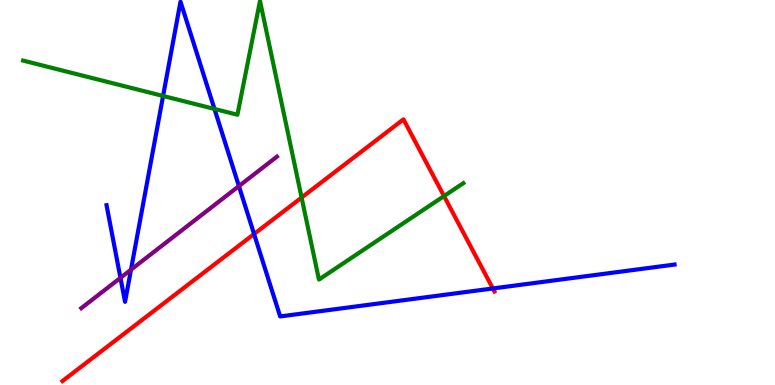[{'lines': ['blue', 'red'], 'intersections': [{'x': 3.28, 'y': 3.92}, {'x': 6.36, 'y': 2.51}]}, {'lines': ['green', 'red'], 'intersections': [{'x': 3.89, 'y': 4.87}, {'x': 5.73, 'y': 4.91}]}, {'lines': ['purple', 'red'], 'intersections': []}, {'lines': ['blue', 'green'], 'intersections': [{'x': 2.1, 'y': 7.51}, {'x': 2.77, 'y': 7.17}]}, {'lines': ['blue', 'purple'], 'intersections': [{'x': 1.55, 'y': 2.78}, {'x': 1.69, 'y': 3.0}, {'x': 3.08, 'y': 5.17}]}, {'lines': ['green', 'purple'], 'intersections': []}]